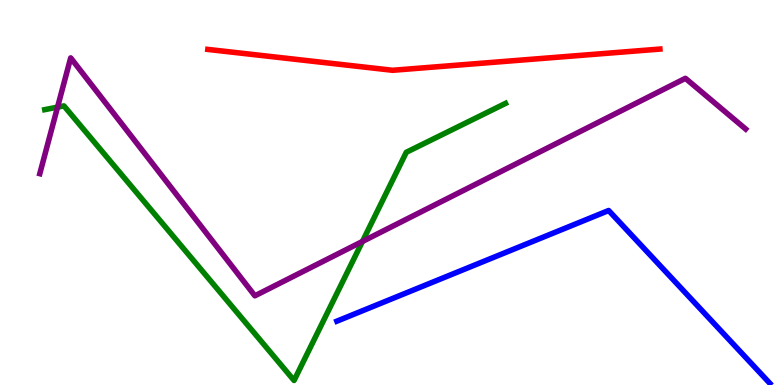[{'lines': ['blue', 'red'], 'intersections': []}, {'lines': ['green', 'red'], 'intersections': []}, {'lines': ['purple', 'red'], 'intersections': []}, {'lines': ['blue', 'green'], 'intersections': []}, {'lines': ['blue', 'purple'], 'intersections': []}, {'lines': ['green', 'purple'], 'intersections': [{'x': 0.743, 'y': 7.22}, {'x': 4.68, 'y': 3.73}]}]